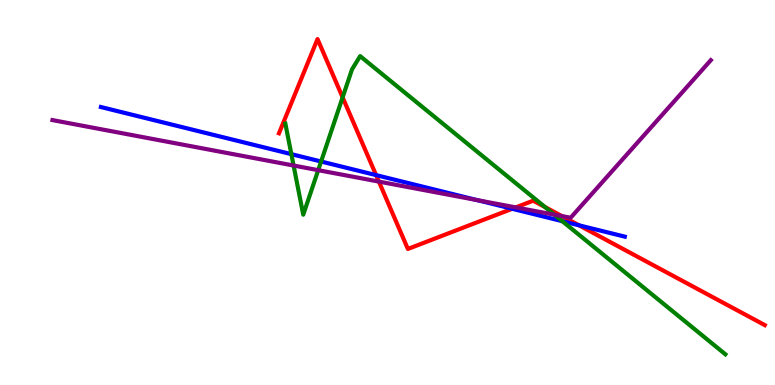[{'lines': ['blue', 'red'], 'intersections': [{'x': 4.85, 'y': 5.45}, {'x': 6.61, 'y': 4.58}, {'x': 7.47, 'y': 4.15}]}, {'lines': ['green', 'red'], 'intersections': [{'x': 4.42, 'y': 7.47}, {'x': 7.03, 'y': 4.62}]}, {'lines': ['purple', 'red'], 'intersections': [{'x': 4.89, 'y': 5.28}, {'x': 6.66, 'y': 4.61}, {'x': 7.25, 'y': 4.39}]}, {'lines': ['blue', 'green'], 'intersections': [{'x': 3.76, 'y': 6.0}, {'x': 4.14, 'y': 5.8}, {'x': 7.26, 'y': 4.25}]}, {'lines': ['blue', 'purple'], 'intersections': [{'x': 6.16, 'y': 4.8}]}, {'lines': ['green', 'purple'], 'intersections': [{'x': 3.79, 'y': 5.7}, {'x': 4.11, 'y': 5.58}, {'x': 7.15, 'y': 4.42}]}]